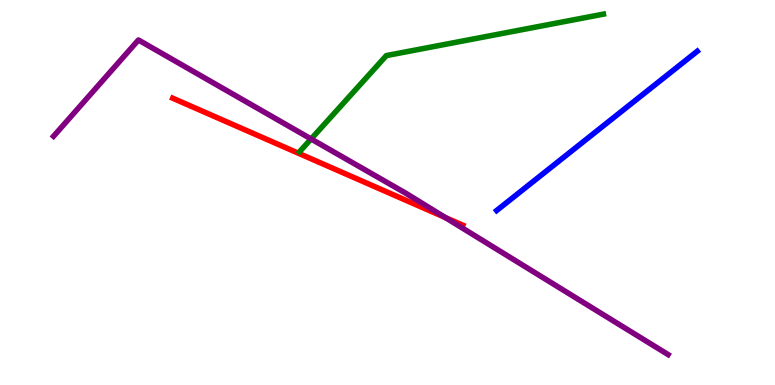[{'lines': ['blue', 'red'], 'intersections': []}, {'lines': ['green', 'red'], 'intersections': []}, {'lines': ['purple', 'red'], 'intersections': [{'x': 5.75, 'y': 4.35}]}, {'lines': ['blue', 'green'], 'intersections': []}, {'lines': ['blue', 'purple'], 'intersections': []}, {'lines': ['green', 'purple'], 'intersections': [{'x': 4.01, 'y': 6.39}]}]